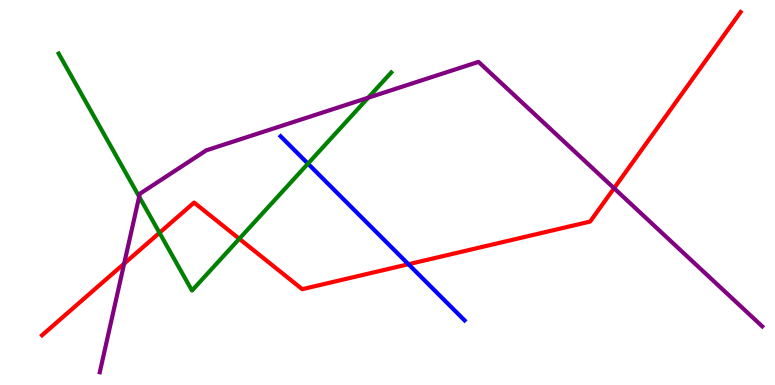[{'lines': ['blue', 'red'], 'intersections': [{'x': 5.27, 'y': 3.14}]}, {'lines': ['green', 'red'], 'intersections': [{'x': 2.06, 'y': 3.95}, {'x': 3.09, 'y': 3.8}]}, {'lines': ['purple', 'red'], 'intersections': [{'x': 1.6, 'y': 3.15}, {'x': 7.92, 'y': 5.11}]}, {'lines': ['blue', 'green'], 'intersections': [{'x': 3.97, 'y': 5.75}]}, {'lines': ['blue', 'purple'], 'intersections': []}, {'lines': ['green', 'purple'], 'intersections': [{'x': 1.8, 'y': 4.89}, {'x': 4.75, 'y': 7.46}]}]